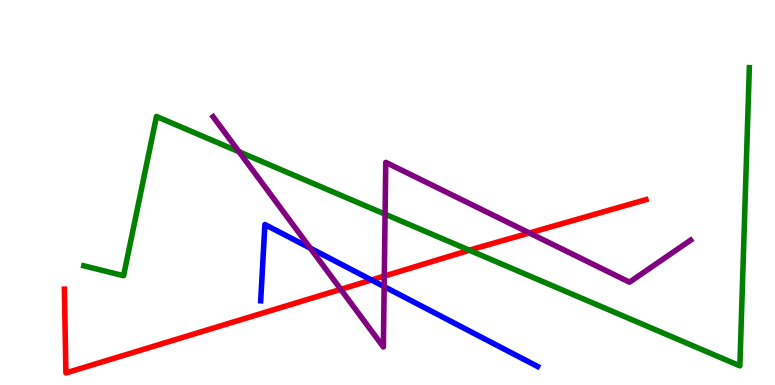[{'lines': ['blue', 'red'], 'intersections': [{'x': 4.79, 'y': 2.73}]}, {'lines': ['green', 'red'], 'intersections': [{'x': 6.06, 'y': 3.5}]}, {'lines': ['purple', 'red'], 'intersections': [{'x': 4.4, 'y': 2.48}, {'x': 4.96, 'y': 2.83}, {'x': 6.83, 'y': 3.95}]}, {'lines': ['blue', 'green'], 'intersections': []}, {'lines': ['blue', 'purple'], 'intersections': [{'x': 4.0, 'y': 3.55}, {'x': 4.96, 'y': 2.56}]}, {'lines': ['green', 'purple'], 'intersections': [{'x': 3.08, 'y': 6.06}, {'x': 4.97, 'y': 4.44}]}]